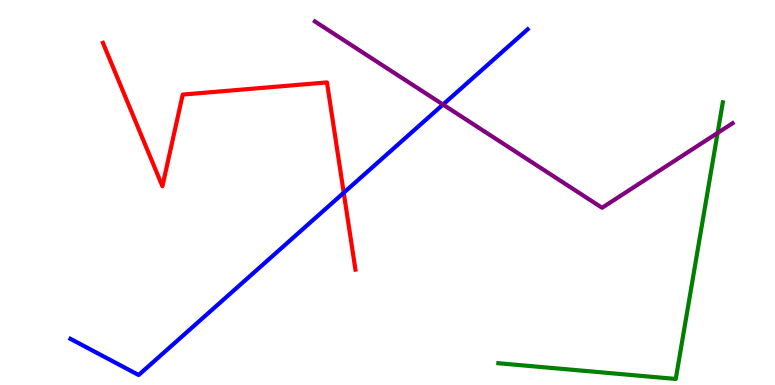[{'lines': ['blue', 'red'], 'intersections': [{'x': 4.44, 'y': 4.99}]}, {'lines': ['green', 'red'], 'intersections': []}, {'lines': ['purple', 'red'], 'intersections': []}, {'lines': ['blue', 'green'], 'intersections': []}, {'lines': ['blue', 'purple'], 'intersections': [{'x': 5.72, 'y': 7.28}]}, {'lines': ['green', 'purple'], 'intersections': [{'x': 9.26, 'y': 6.55}]}]